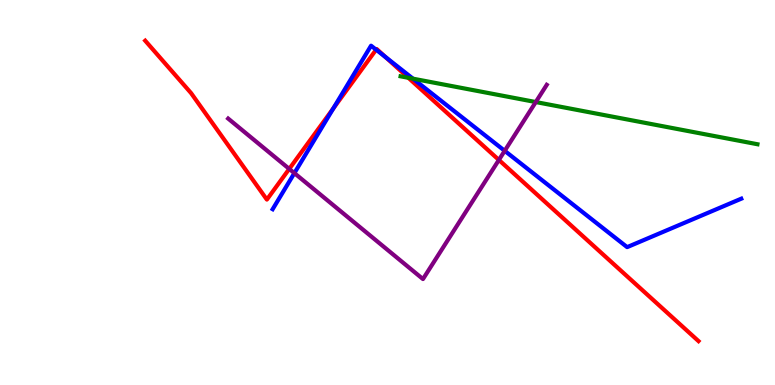[{'lines': ['blue', 'red'], 'intersections': [{'x': 4.3, 'y': 7.18}, {'x': 4.85, 'y': 8.71}, {'x': 4.97, 'y': 8.52}]}, {'lines': ['green', 'red'], 'intersections': [{'x': 5.27, 'y': 7.98}]}, {'lines': ['purple', 'red'], 'intersections': [{'x': 3.73, 'y': 5.61}, {'x': 6.44, 'y': 5.85}]}, {'lines': ['blue', 'green'], 'intersections': [{'x': 5.33, 'y': 7.96}]}, {'lines': ['blue', 'purple'], 'intersections': [{'x': 3.8, 'y': 5.5}, {'x': 6.51, 'y': 6.08}]}, {'lines': ['green', 'purple'], 'intersections': [{'x': 6.91, 'y': 7.35}]}]